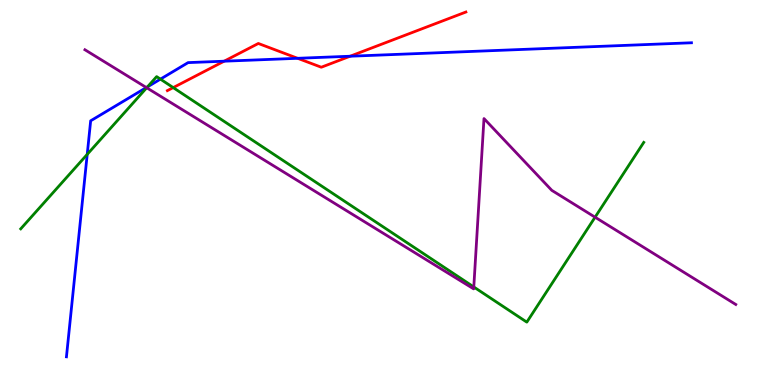[{'lines': ['blue', 'red'], 'intersections': [{'x': 2.89, 'y': 8.41}, {'x': 3.84, 'y': 8.49}, {'x': 4.52, 'y': 8.54}]}, {'lines': ['green', 'red'], 'intersections': [{'x': 2.23, 'y': 7.72}]}, {'lines': ['purple', 'red'], 'intersections': []}, {'lines': ['blue', 'green'], 'intersections': [{'x': 1.13, 'y': 5.99}, {'x': 1.9, 'y': 7.74}, {'x': 2.07, 'y': 7.94}]}, {'lines': ['blue', 'purple'], 'intersections': [{'x': 1.89, 'y': 7.73}]}, {'lines': ['green', 'purple'], 'intersections': [{'x': 1.89, 'y': 7.72}, {'x': 6.11, 'y': 2.55}, {'x': 7.68, 'y': 4.36}]}]